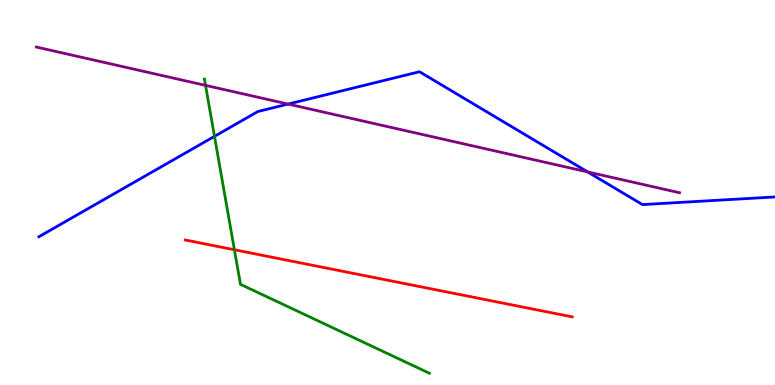[{'lines': ['blue', 'red'], 'intersections': []}, {'lines': ['green', 'red'], 'intersections': [{'x': 3.02, 'y': 3.51}]}, {'lines': ['purple', 'red'], 'intersections': []}, {'lines': ['blue', 'green'], 'intersections': [{'x': 2.77, 'y': 6.46}]}, {'lines': ['blue', 'purple'], 'intersections': [{'x': 3.72, 'y': 7.3}, {'x': 7.58, 'y': 5.53}]}, {'lines': ['green', 'purple'], 'intersections': [{'x': 2.65, 'y': 7.78}]}]